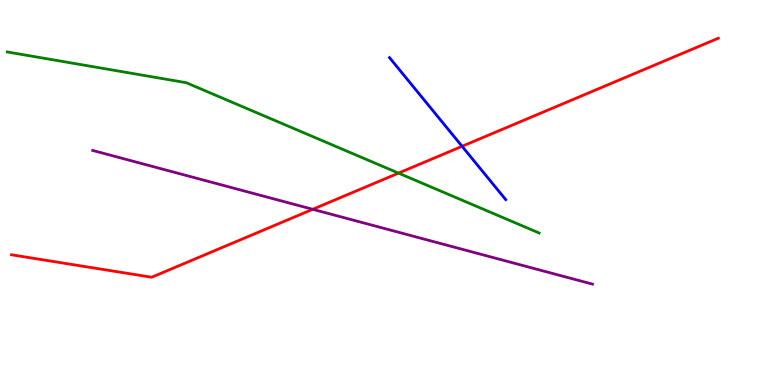[{'lines': ['blue', 'red'], 'intersections': [{'x': 5.96, 'y': 6.2}]}, {'lines': ['green', 'red'], 'intersections': [{'x': 5.14, 'y': 5.5}]}, {'lines': ['purple', 'red'], 'intersections': [{'x': 4.04, 'y': 4.56}]}, {'lines': ['blue', 'green'], 'intersections': []}, {'lines': ['blue', 'purple'], 'intersections': []}, {'lines': ['green', 'purple'], 'intersections': []}]